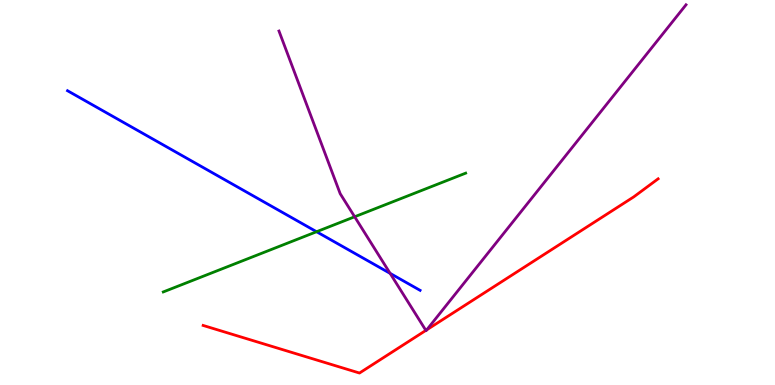[{'lines': ['blue', 'red'], 'intersections': []}, {'lines': ['green', 'red'], 'intersections': []}, {'lines': ['purple', 'red'], 'intersections': [{'x': 5.5, 'y': 1.42}, {'x': 5.51, 'y': 1.43}]}, {'lines': ['blue', 'green'], 'intersections': [{'x': 4.08, 'y': 3.98}]}, {'lines': ['blue', 'purple'], 'intersections': [{'x': 5.03, 'y': 2.9}]}, {'lines': ['green', 'purple'], 'intersections': [{'x': 4.58, 'y': 4.37}]}]